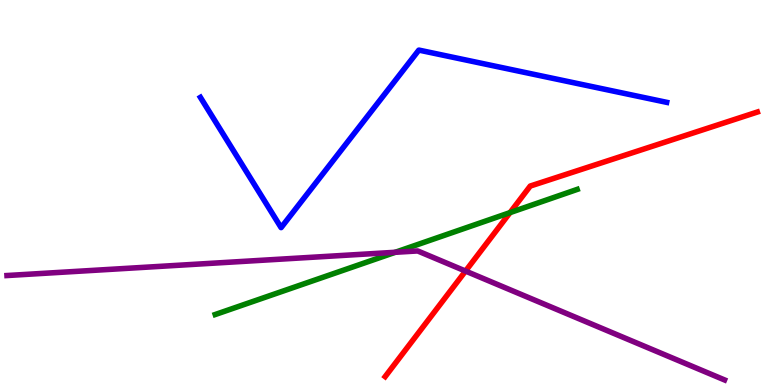[{'lines': ['blue', 'red'], 'intersections': []}, {'lines': ['green', 'red'], 'intersections': [{'x': 6.58, 'y': 4.48}]}, {'lines': ['purple', 'red'], 'intersections': [{'x': 6.01, 'y': 2.96}]}, {'lines': ['blue', 'green'], 'intersections': []}, {'lines': ['blue', 'purple'], 'intersections': []}, {'lines': ['green', 'purple'], 'intersections': [{'x': 5.1, 'y': 3.45}]}]